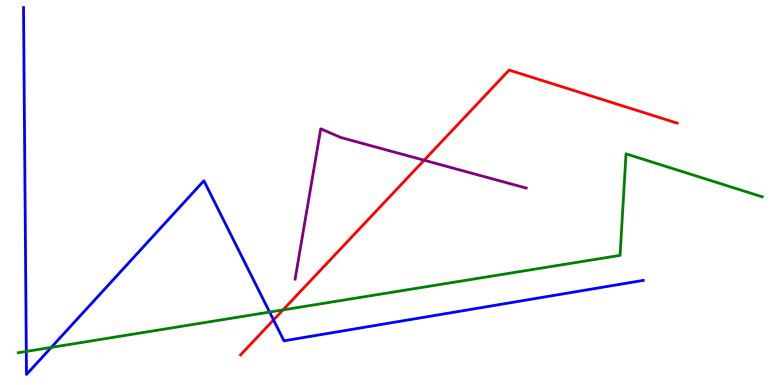[{'lines': ['blue', 'red'], 'intersections': [{'x': 3.53, 'y': 1.69}]}, {'lines': ['green', 'red'], 'intersections': [{'x': 3.65, 'y': 1.95}]}, {'lines': ['purple', 'red'], 'intersections': [{'x': 5.47, 'y': 5.84}]}, {'lines': ['blue', 'green'], 'intersections': [{'x': 0.339, 'y': 0.872}, {'x': 0.662, 'y': 0.977}, {'x': 3.48, 'y': 1.89}]}, {'lines': ['blue', 'purple'], 'intersections': []}, {'lines': ['green', 'purple'], 'intersections': []}]